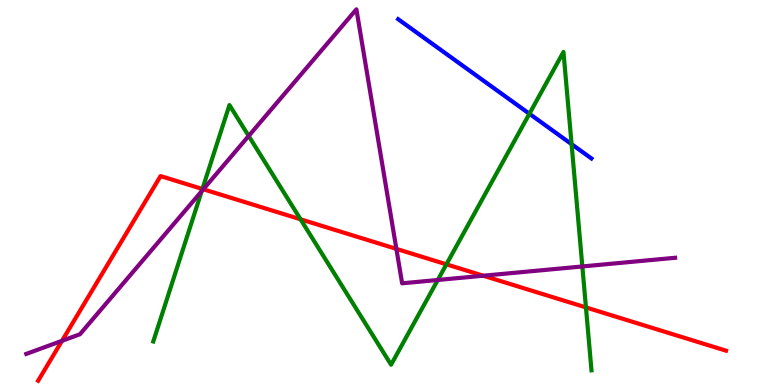[{'lines': ['blue', 'red'], 'intersections': []}, {'lines': ['green', 'red'], 'intersections': [{'x': 2.61, 'y': 5.09}, {'x': 3.88, 'y': 4.3}, {'x': 5.76, 'y': 3.13}, {'x': 7.56, 'y': 2.02}]}, {'lines': ['purple', 'red'], 'intersections': [{'x': 0.8, 'y': 1.15}, {'x': 2.62, 'y': 5.08}, {'x': 5.11, 'y': 3.54}, {'x': 6.24, 'y': 2.84}]}, {'lines': ['blue', 'green'], 'intersections': [{'x': 6.83, 'y': 7.05}, {'x': 7.38, 'y': 6.26}]}, {'lines': ['blue', 'purple'], 'intersections': []}, {'lines': ['green', 'purple'], 'intersections': [{'x': 2.6, 'y': 5.03}, {'x': 3.21, 'y': 6.47}, {'x': 5.65, 'y': 2.73}, {'x': 7.51, 'y': 3.08}]}]